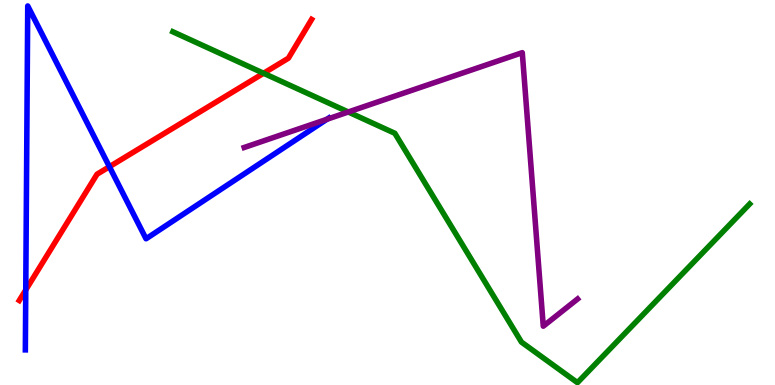[{'lines': ['blue', 'red'], 'intersections': [{'x': 0.332, 'y': 2.47}, {'x': 1.41, 'y': 5.67}]}, {'lines': ['green', 'red'], 'intersections': [{'x': 3.4, 'y': 8.1}]}, {'lines': ['purple', 'red'], 'intersections': []}, {'lines': ['blue', 'green'], 'intersections': []}, {'lines': ['blue', 'purple'], 'intersections': [{'x': 4.22, 'y': 6.9}]}, {'lines': ['green', 'purple'], 'intersections': [{'x': 4.49, 'y': 7.09}]}]